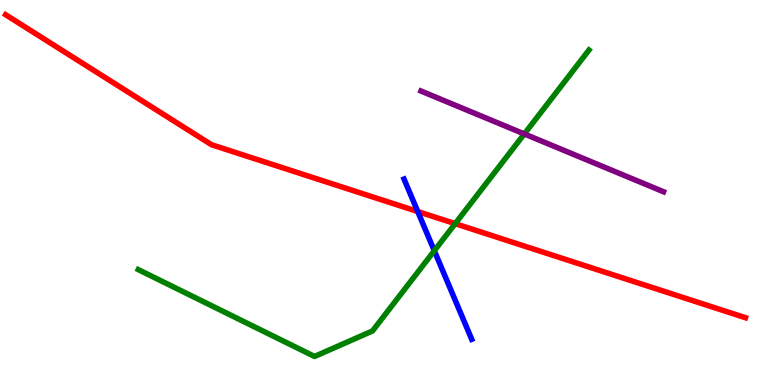[{'lines': ['blue', 'red'], 'intersections': [{'x': 5.39, 'y': 4.51}]}, {'lines': ['green', 'red'], 'intersections': [{'x': 5.87, 'y': 4.19}]}, {'lines': ['purple', 'red'], 'intersections': []}, {'lines': ['blue', 'green'], 'intersections': [{'x': 5.6, 'y': 3.49}]}, {'lines': ['blue', 'purple'], 'intersections': []}, {'lines': ['green', 'purple'], 'intersections': [{'x': 6.77, 'y': 6.52}]}]